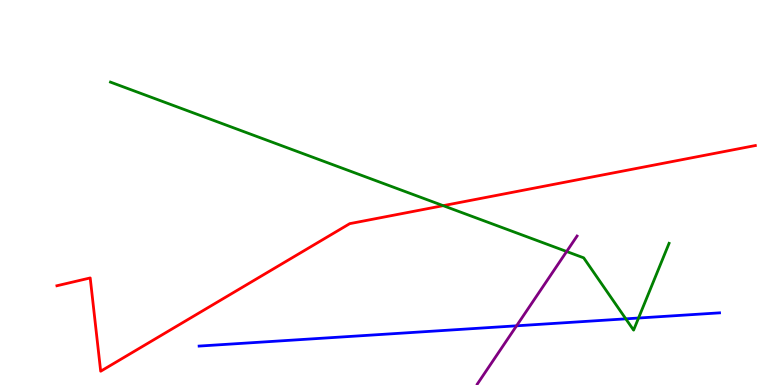[{'lines': ['blue', 'red'], 'intersections': []}, {'lines': ['green', 'red'], 'intersections': [{'x': 5.72, 'y': 4.66}]}, {'lines': ['purple', 'red'], 'intersections': []}, {'lines': ['blue', 'green'], 'intersections': [{'x': 8.07, 'y': 1.72}, {'x': 8.24, 'y': 1.74}]}, {'lines': ['blue', 'purple'], 'intersections': [{'x': 6.67, 'y': 1.54}]}, {'lines': ['green', 'purple'], 'intersections': [{'x': 7.31, 'y': 3.47}]}]